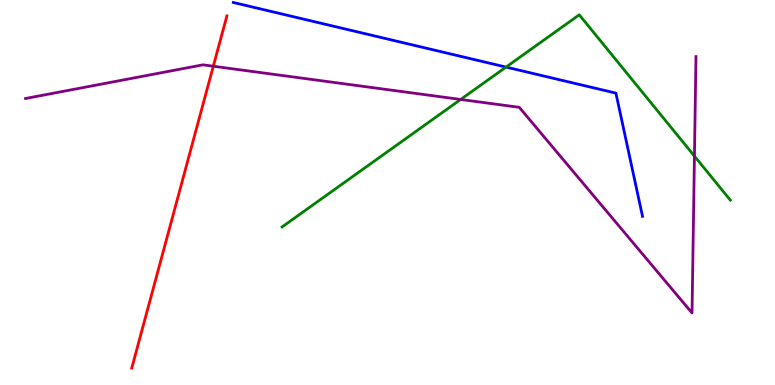[{'lines': ['blue', 'red'], 'intersections': []}, {'lines': ['green', 'red'], 'intersections': []}, {'lines': ['purple', 'red'], 'intersections': [{'x': 2.75, 'y': 8.28}]}, {'lines': ['blue', 'green'], 'intersections': [{'x': 6.53, 'y': 8.26}]}, {'lines': ['blue', 'purple'], 'intersections': []}, {'lines': ['green', 'purple'], 'intersections': [{'x': 5.94, 'y': 7.42}, {'x': 8.96, 'y': 5.95}]}]